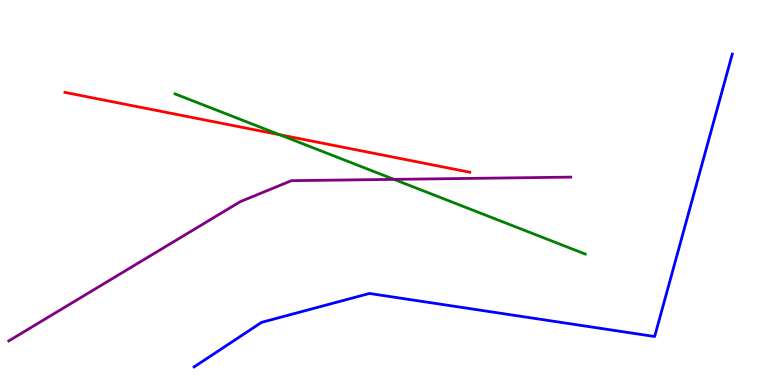[{'lines': ['blue', 'red'], 'intersections': []}, {'lines': ['green', 'red'], 'intersections': [{'x': 3.61, 'y': 6.5}]}, {'lines': ['purple', 'red'], 'intersections': []}, {'lines': ['blue', 'green'], 'intersections': []}, {'lines': ['blue', 'purple'], 'intersections': []}, {'lines': ['green', 'purple'], 'intersections': [{'x': 5.08, 'y': 5.34}]}]